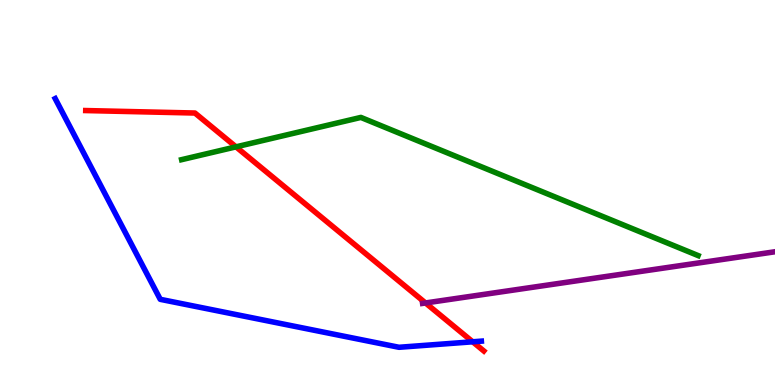[{'lines': ['blue', 'red'], 'intersections': [{'x': 6.1, 'y': 1.12}]}, {'lines': ['green', 'red'], 'intersections': [{'x': 3.05, 'y': 6.19}]}, {'lines': ['purple', 'red'], 'intersections': [{'x': 5.49, 'y': 2.13}]}, {'lines': ['blue', 'green'], 'intersections': []}, {'lines': ['blue', 'purple'], 'intersections': []}, {'lines': ['green', 'purple'], 'intersections': []}]